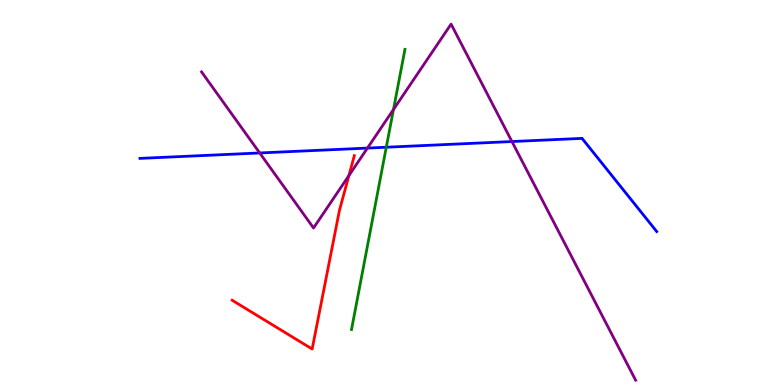[{'lines': ['blue', 'red'], 'intersections': []}, {'lines': ['green', 'red'], 'intersections': []}, {'lines': ['purple', 'red'], 'intersections': [{'x': 4.5, 'y': 5.44}]}, {'lines': ['blue', 'green'], 'intersections': [{'x': 4.98, 'y': 6.18}]}, {'lines': ['blue', 'purple'], 'intersections': [{'x': 3.35, 'y': 6.03}, {'x': 4.74, 'y': 6.15}, {'x': 6.61, 'y': 6.32}]}, {'lines': ['green', 'purple'], 'intersections': [{'x': 5.08, 'y': 7.16}]}]